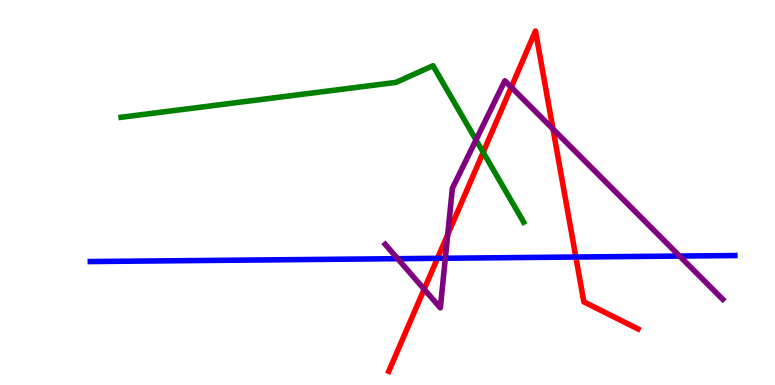[{'lines': ['blue', 'red'], 'intersections': [{'x': 5.64, 'y': 3.29}, {'x': 7.43, 'y': 3.32}]}, {'lines': ['green', 'red'], 'intersections': [{'x': 6.23, 'y': 6.04}]}, {'lines': ['purple', 'red'], 'intersections': [{'x': 5.47, 'y': 2.49}, {'x': 5.78, 'y': 3.91}, {'x': 6.6, 'y': 7.74}, {'x': 7.14, 'y': 6.65}]}, {'lines': ['blue', 'green'], 'intersections': []}, {'lines': ['blue', 'purple'], 'intersections': [{'x': 5.13, 'y': 3.28}, {'x': 5.75, 'y': 3.29}, {'x': 8.77, 'y': 3.35}]}, {'lines': ['green', 'purple'], 'intersections': [{'x': 6.14, 'y': 6.37}]}]